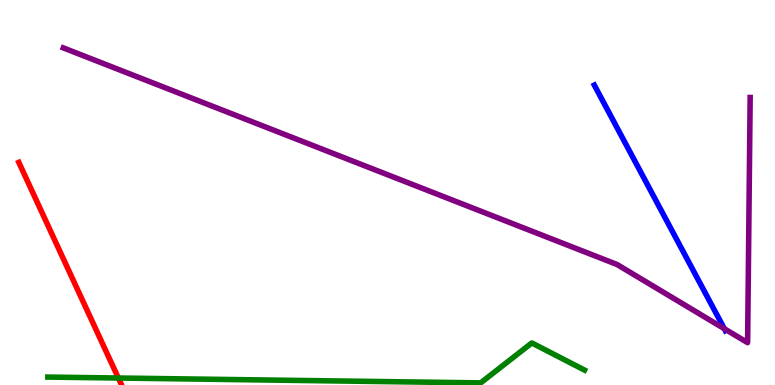[{'lines': ['blue', 'red'], 'intersections': []}, {'lines': ['green', 'red'], 'intersections': [{'x': 1.53, 'y': 0.181}]}, {'lines': ['purple', 'red'], 'intersections': []}, {'lines': ['blue', 'green'], 'intersections': []}, {'lines': ['blue', 'purple'], 'intersections': [{'x': 9.35, 'y': 1.46}]}, {'lines': ['green', 'purple'], 'intersections': []}]